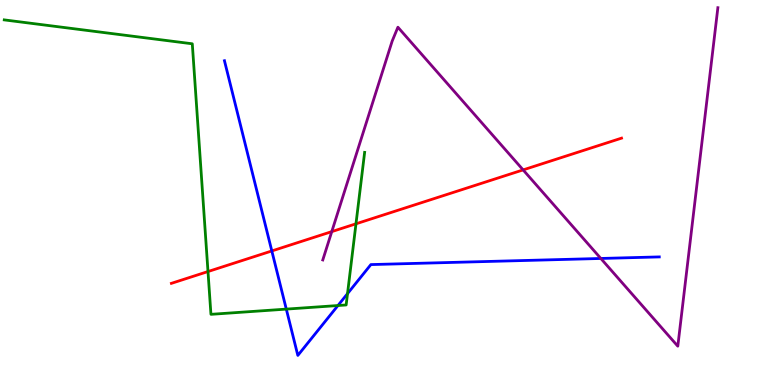[{'lines': ['blue', 'red'], 'intersections': [{'x': 3.51, 'y': 3.48}]}, {'lines': ['green', 'red'], 'intersections': [{'x': 2.68, 'y': 2.95}, {'x': 4.59, 'y': 4.19}]}, {'lines': ['purple', 'red'], 'intersections': [{'x': 4.28, 'y': 3.98}, {'x': 6.75, 'y': 5.59}]}, {'lines': ['blue', 'green'], 'intersections': [{'x': 3.69, 'y': 1.97}, {'x': 4.36, 'y': 2.06}, {'x': 4.48, 'y': 2.37}]}, {'lines': ['blue', 'purple'], 'intersections': [{'x': 7.75, 'y': 3.29}]}, {'lines': ['green', 'purple'], 'intersections': []}]